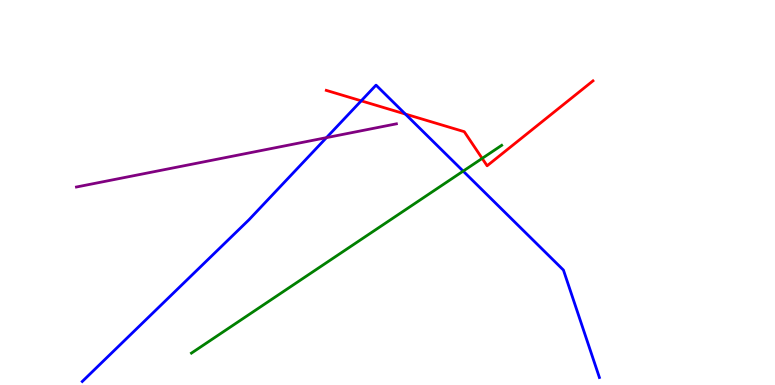[{'lines': ['blue', 'red'], 'intersections': [{'x': 4.66, 'y': 7.38}, {'x': 5.23, 'y': 7.04}]}, {'lines': ['green', 'red'], 'intersections': [{'x': 6.22, 'y': 5.89}]}, {'lines': ['purple', 'red'], 'intersections': []}, {'lines': ['blue', 'green'], 'intersections': [{'x': 5.98, 'y': 5.56}]}, {'lines': ['blue', 'purple'], 'intersections': [{'x': 4.21, 'y': 6.42}]}, {'lines': ['green', 'purple'], 'intersections': []}]